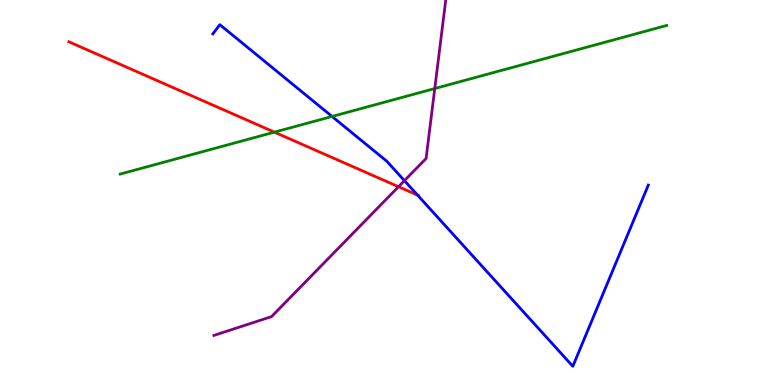[{'lines': ['blue', 'red'], 'intersections': [{'x': 5.39, 'y': 4.93}]}, {'lines': ['green', 'red'], 'intersections': [{'x': 3.54, 'y': 6.57}]}, {'lines': ['purple', 'red'], 'intersections': [{'x': 5.14, 'y': 5.15}]}, {'lines': ['blue', 'green'], 'intersections': [{'x': 4.28, 'y': 6.97}]}, {'lines': ['blue', 'purple'], 'intersections': [{'x': 5.22, 'y': 5.31}]}, {'lines': ['green', 'purple'], 'intersections': [{'x': 5.61, 'y': 7.7}]}]